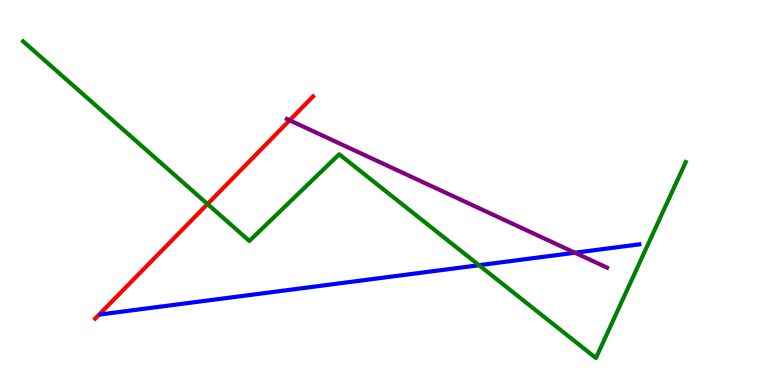[{'lines': ['blue', 'red'], 'intersections': []}, {'lines': ['green', 'red'], 'intersections': [{'x': 2.68, 'y': 4.7}]}, {'lines': ['purple', 'red'], 'intersections': [{'x': 3.74, 'y': 6.88}]}, {'lines': ['blue', 'green'], 'intersections': [{'x': 6.18, 'y': 3.11}]}, {'lines': ['blue', 'purple'], 'intersections': [{'x': 7.42, 'y': 3.44}]}, {'lines': ['green', 'purple'], 'intersections': []}]